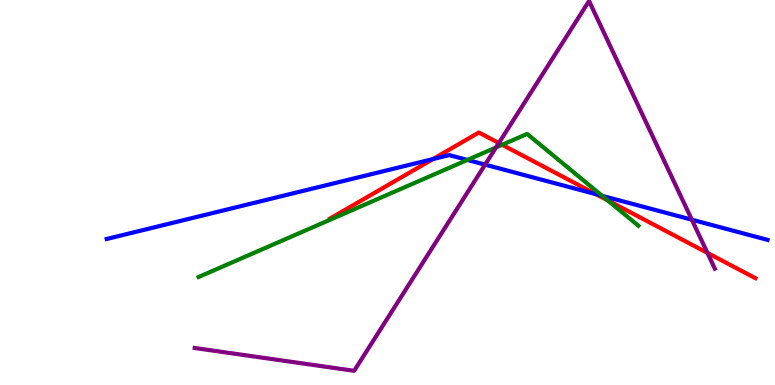[{'lines': ['blue', 'red'], 'intersections': [{'x': 5.59, 'y': 5.87}, {'x': 7.69, 'y': 4.96}]}, {'lines': ['green', 'red'], 'intersections': [{'x': 6.48, 'y': 6.24}, {'x': 7.84, 'y': 4.8}]}, {'lines': ['purple', 'red'], 'intersections': [{'x': 6.44, 'y': 6.29}, {'x': 9.13, 'y': 3.43}]}, {'lines': ['blue', 'green'], 'intersections': [{'x': 6.03, 'y': 5.85}, {'x': 7.77, 'y': 4.91}]}, {'lines': ['blue', 'purple'], 'intersections': [{'x': 6.26, 'y': 5.72}, {'x': 8.93, 'y': 4.29}]}, {'lines': ['green', 'purple'], 'intersections': [{'x': 6.4, 'y': 6.17}]}]